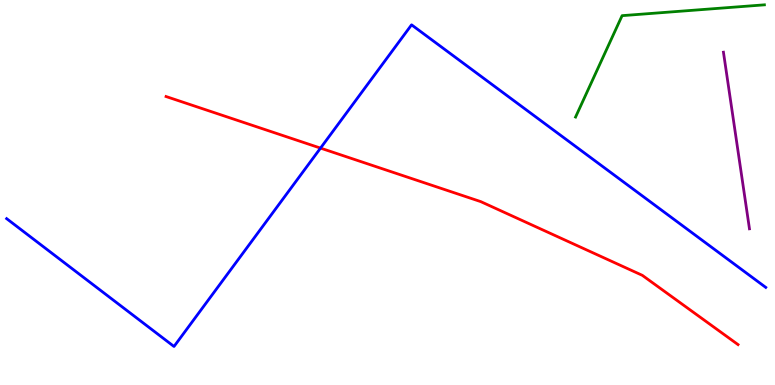[{'lines': ['blue', 'red'], 'intersections': [{'x': 4.14, 'y': 6.15}]}, {'lines': ['green', 'red'], 'intersections': []}, {'lines': ['purple', 'red'], 'intersections': []}, {'lines': ['blue', 'green'], 'intersections': []}, {'lines': ['blue', 'purple'], 'intersections': []}, {'lines': ['green', 'purple'], 'intersections': []}]